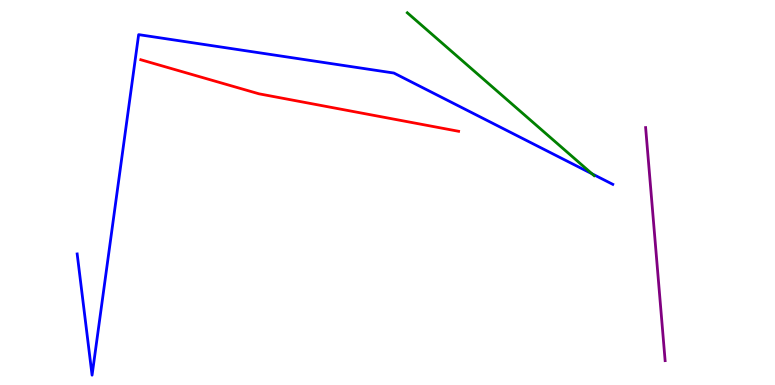[{'lines': ['blue', 'red'], 'intersections': []}, {'lines': ['green', 'red'], 'intersections': []}, {'lines': ['purple', 'red'], 'intersections': []}, {'lines': ['blue', 'green'], 'intersections': [{'x': 7.64, 'y': 5.49}]}, {'lines': ['blue', 'purple'], 'intersections': []}, {'lines': ['green', 'purple'], 'intersections': []}]